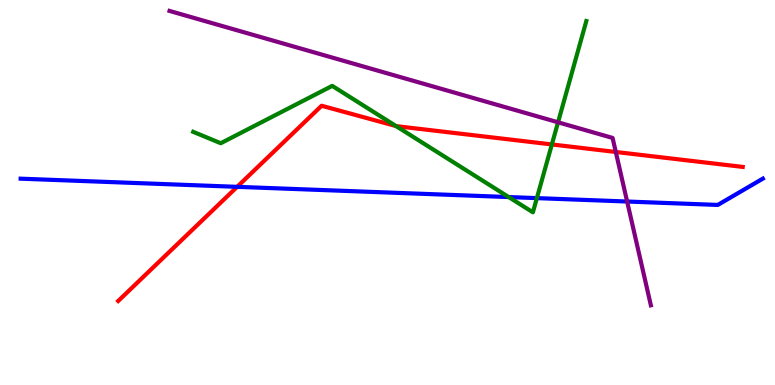[{'lines': ['blue', 'red'], 'intersections': [{'x': 3.06, 'y': 5.15}]}, {'lines': ['green', 'red'], 'intersections': [{'x': 5.11, 'y': 6.73}, {'x': 7.12, 'y': 6.25}]}, {'lines': ['purple', 'red'], 'intersections': [{'x': 7.95, 'y': 6.05}]}, {'lines': ['blue', 'green'], 'intersections': [{'x': 6.56, 'y': 4.88}, {'x': 6.93, 'y': 4.85}]}, {'lines': ['blue', 'purple'], 'intersections': [{'x': 8.09, 'y': 4.77}]}, {'lines': ['green', 'purple'], 'intersections': [{'x': 7.2, 'y': 6.82}]}]